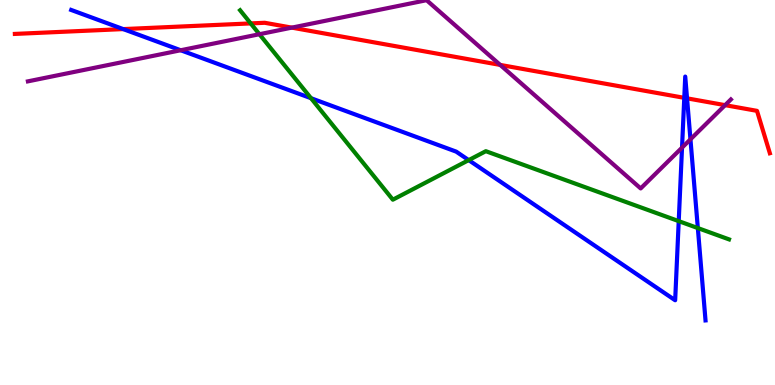[{'lines': ['blue', 'red'], 'intersections': [{'x': 1.59, 'y': 9.24}, {'x': 8.83, 'y': 7.46}, {'x': 8.87, 'y': 7.45}]}, {'lines': ['green', 'red'], 'intersections': [{'x': 3.23, 'y': 9.39}]}, {'lines': ['purple', 'red'], 'intersections': [{'x': 3.77, 'y': 9.28}, {'x': 6.45, 'y': 8.31}, {'x': 9.36, 'y': 7.27}]}, {'lines': ['blue', 'green'], 'intersections': [{'x': 4.01, 'y': 7.45}, {'x': 6.05, 'y': 5.84}, {'x': 8.76, 'y': 4.26}, {'x': 9.0, 'y': 4.08}]}, {'lines': ['blue', 'purple'], 'intersections': [{'x': 2.33, 'y': 8.69}, {'x': 8.8, 'y': 6.17}, {'x': 8.91, 'y': 6.38}]}, {'lines': ['green', 'purple'], 'intersections': [{'x': 3.35, 'y': 9.11}]}]